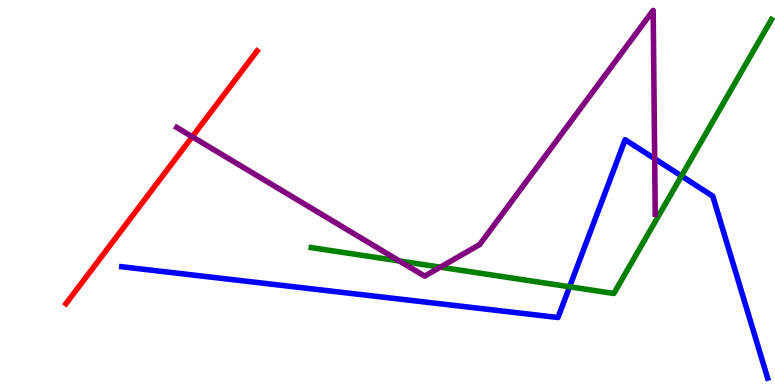[{'lines': ['blue', 'red'], 'intersections': []}, {'lines': ['green', 'red'], 'intersections': []}, {'lines': ['purple', 'red'], 'intersections': [{'x': 2.48, 'y': 6.45}]}, {'lines': ['blue', 'green'], 'intersections': [{'x': 7.35, 'y': 2.55}, {'x': 8.79, 'y': 5.43}]}, {'lines': ['blue', 'purple'], 'intersections': [{'x': 8.45, 'y': 5.88}]}, {'lines': ['green', 'purple'], 'intersections': [{'x': 5.15, 'y': 3.22}, {'x': 5.68, 'y': 3.06}]}]